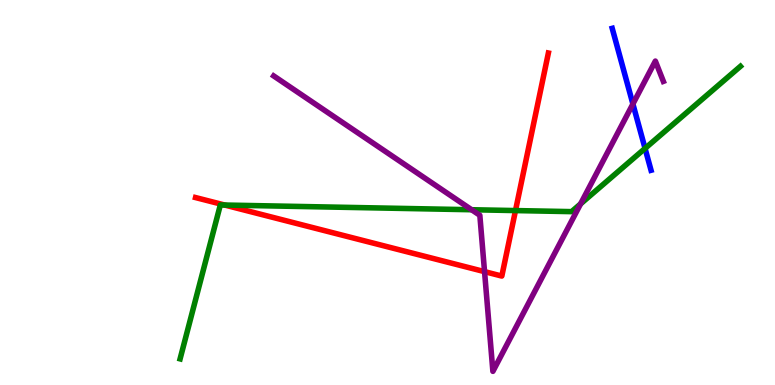[{'lines': ['blue', 'red'], 'intersections': []}, {'lines': ['green', 'red'], 'intersections': [{'x': 2.9, 'y': 4.67}, {'x': 6.65, 'y': 4.53}]}, {'lines': ['purple', 'red'], 'intersections': [{'x': 6.25, 'y': 2.94}]}, {'lines': ['blue', 'green'], 'intersections': [{'x': 8.32, 'y': 6.15}]}, {'lines': ['blue', 'purple'], 'intersections': [{'x': 8.17, 'y': 7.3}]}, {'lines': ['green', 'purple'], 'intersections': [{'x': 6.09, 'y': 4.55}, {'x': 7.49, 'y': 4.7}]}]